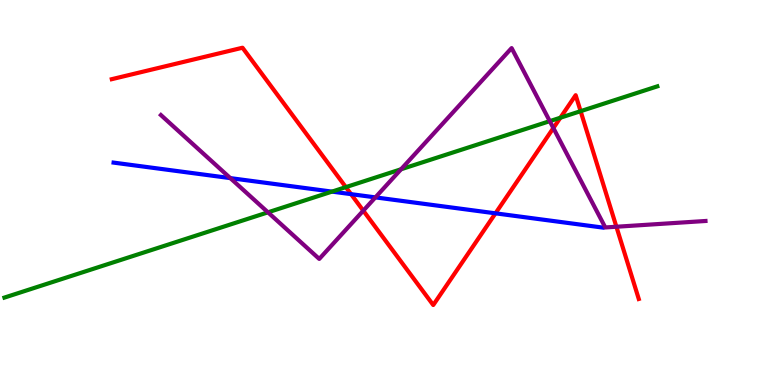[{'lines': ['blue', 'red'], 'intersections': [{'x': 4.53, 'y': 4.96}, {'x': 6.39, 'y': 4.46}]}, {'lines': ['green', 'red'], 'intersections': [{'x': 4.46, 'y': 5.14}, {'x': 7.23, 'y': 6.94}, {'x': 7.49, 'y': 7.11}]}, {'lines': ['purple', 'red'], 'intersections': [{'x': 4.69, 'y': 4.53}, {'x': 7.14, 'y': 6.67}, {'x': 7.95, 'y': 4.11}]}, {'lines': ['blue', 'green'], 'intersections': [{'x': 4.28, 'y': 5.02}]}, {'lines': ['blue', 'purple'], 'intersections': [{'x': 2.97, 'y': 5.37}, {'x': 4.84, 'y': 4.87}]}, {'lines': ['green', 'purple'], 'intersections': [{'x': 3.46, 'y': 4.49}, {'x': 5.17, 'y': 5.6}, {'x': 7.09, 'y': 6.85}]}]